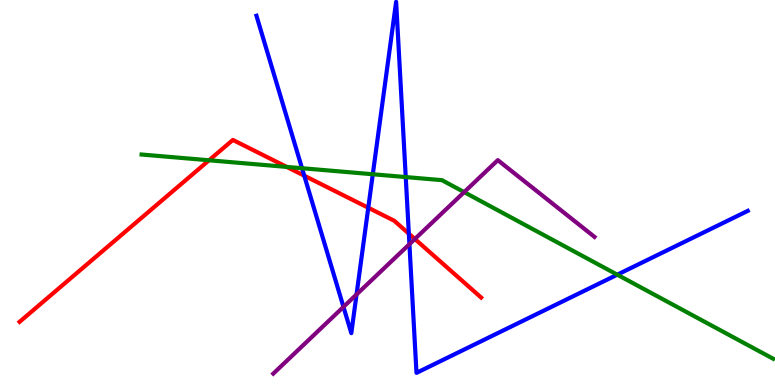[{'lines': ['blue', 'red'], 'intersections': [{'x': 3.93, 'y': 5.44}, {'x': 4.75, 'y': 4.6}, {'x': 5.28, 'y': 3.93}]}, {'lines': ['green', 'red'], 'intersections': [{'x': 2.7, 'y': 5.84}, {'x': 3.7, 'y': 5.66}]}, {'lines': ['purple', 'red'], 'intersections': [{'x': 5.35, 'y': 3.79}]}, {'lines': ['blue', 'green'], 'intersections': [{'x': 3.9, 'y': 5.63}, {'x': 4.81, 'y': 5.47}, {'x': 5.24, 'y': 5.4}, {'x': 7.96, 'y': 2.87}]}, {'lines': ['blue', 'purple'], 'intersections': [{'x': 4.43, 'y': 2.03}, {'x': 4.6, 'y': 2.35}, {'x': 5.28, 'y': 3.66}]}, {'lines': ['green', 'purple'], 'intersections': [{'x': 5.99, 'y': 5.01}]}]